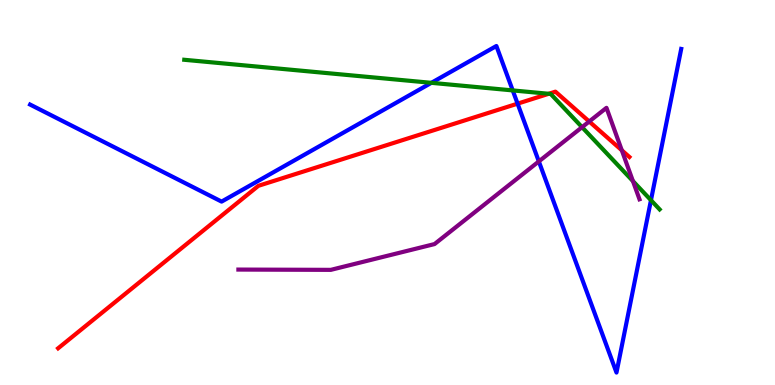[{'lines': ['blue', 'red'], 'intersections': [{'x': 6.68, 'y': 7.31}]}, {'lines': ['green', 'red'], 'intersections': [{'x': 7.08, 'y': 7.56}]}, {'lines': ['purple', 'red'], 'intersections': [{'x': 7.6, 'y': 6.84}, {'x': 8.02, 'y': 6.1}]}, {'lines': ['blue', 'green'], 'intersections': [{'x': 5.57, 'y': 7.85}, {'x': 6.62, 'y': 7.65}, {'x': 8.4, 'y': 4.8}]}, {'lines': ['blue', 'purple'], 'intersections': [{'x': 6.95, 'y': 5.81}]}, {'lines': ['green', 'purple'], 'intersections': [{'x': 7.51, 'y': 6.7}, {'x': 8.17, 'y': 5.3}]}]